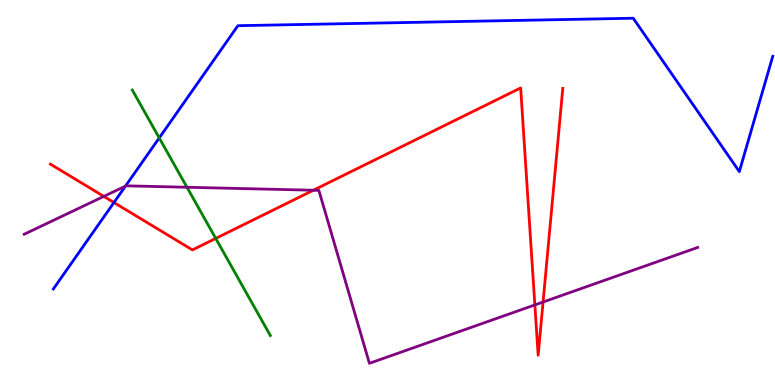[{'lines': ['blue', 'red'], 'intersections': [{'x': 1.47, 'y': 4.74}]}, {'lines': ['green', 'red'], 'intersections': [{'x': 2.78, 'y': 3.81}]}, {'lines': ['purple', 'red'], 'intersections': [{'x': 1.34, 'y': 4.9}, {'x': 4.04, 'y': 5.06}, {'x': 6.9, 'y': 2.08}, {'x': 7.01, 'y': 2.16}]}, {'lines': ['blue', 'green'], 'intersections': [{'x': 2.05, 'y': 6.42}]}, {'lines': ['blue', 'purple'], 'intersections': [{'x': 1.62, 'y': 5.17}]}, {'lines': ['green', 'purple'], 'intersections': [{'x': 2.41, 'y': 5.14}]}]